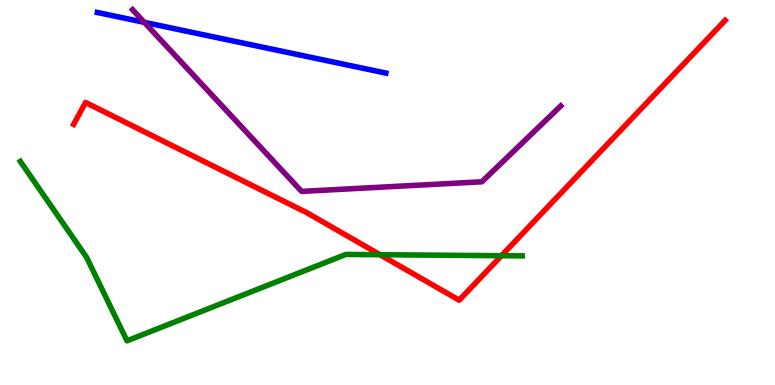[{'lines': ['blue', 'red'], 'intersections': []}, {'lines': ['green', 'red'], 'intersections': [{'x': 4.9, 'y': 3.38}, {'x': 6.47, 'y': 3.36}]}, {'lines': ['purple', 'red'], 'intersections': []}, {'lines': ['blue', 'green'], 'intersections': []}, {'lines': ['blue', 'purple'], 'intersections': [{'x': 1.86, 'y': 9.42}]}, {'lines': ['green', 'purple'], 'intersections': []}]